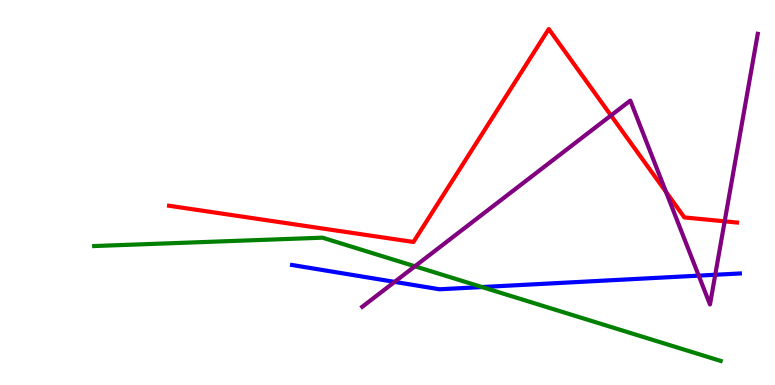[{'lines': ['blue', 'red'], 'intersections': []}, {'lines': ['green', 'red'], 'intersections': []}, {'lines': ['purple', 'red'], 'intersections': [{'x': 7.88, 'y': 7.0}, {'x': 8.59, 'y': 5.02}, {'x': 9.35, 'y': 4.25}]}, {'lines': ['blue', 'green'], 'intersections': [{'x': 6.22, 'y': 2.54}]}, {'lines': ['blue', 'purple'], 'intersections': [{'x': 5.09, 'y': 2.68}, {'x': 9.02, 'y': 2.84}, {'x': 9.23, 'y': 2.86}]}, {'lines': ['green', 'purple'], 'intersections': [{'x': 5.35, 'y': 3.08}]}]